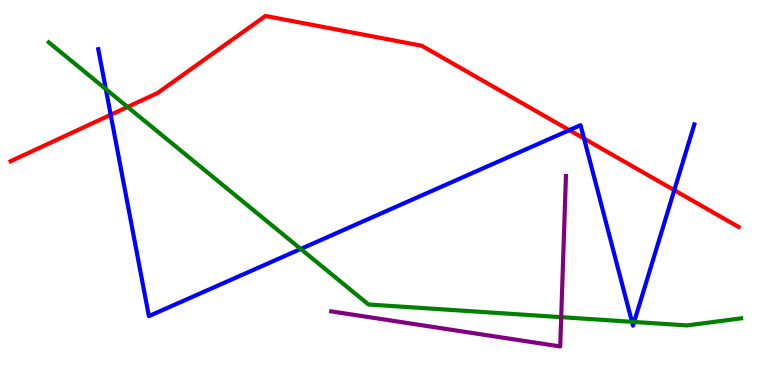[{'lines': ['blue', 'red'], 'intersections': [{'x': 1.43, 'y': 7.02}, {'x': 7.35, 'y': 6.62}, {'x': 7.54, 'y': 6.4}, {'x': 8.7, 'y': 5.06}]}, {'lines': ['green', 'red'], 'intersections': [{'x': 1.65, 'y': 7.22}]}, {'lines': ['purple', 'red'], 'intersections': []}, {'lines': ['blue', 'green'], 'intersections': [{'x': 1.37, 'y': 7.68}, {'x': 3.88, 'y': 3.53}, {'x': 8.15, 'y': 1.64}, {'x': 8.18, 'y': 1.64}]}, {'lines': ['blue', 'purple'], 'intersections': []}, {'lines': ['green', 'purple'], 'intersections': [{'x': 7.24, 'y': 1.76}]}]